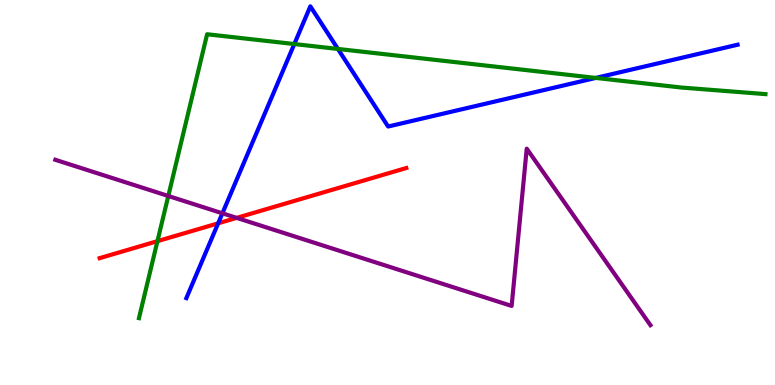[{'lines': ['blue', 'red'], 'intersections': [{'x': 2.81, 'y': 4.2}]}, {'lines': ['green', 'red'], 'intersections': [{'x': 2.03, 'y': 3.74}]}, {'lines': ['purple', 'red'], 'intersections': [{'x': 3.05, 'y': 4.34}]}, {'lines': ['blue', 'green'], 'intersections': [{'x': 3.8, 'y': 8.86}, {'x': 4.36, 'y': 8.73}, {'x': 7.69, 'y': 7.98}]}, {'lines': ['blue', 'purple'], 'intersections': [{'x': 2.87, 'y': 4.46}]}, {'lines': ['green', 'purple'], 'intersections': [{'x': 2.17, 'y': 4.91}]}]